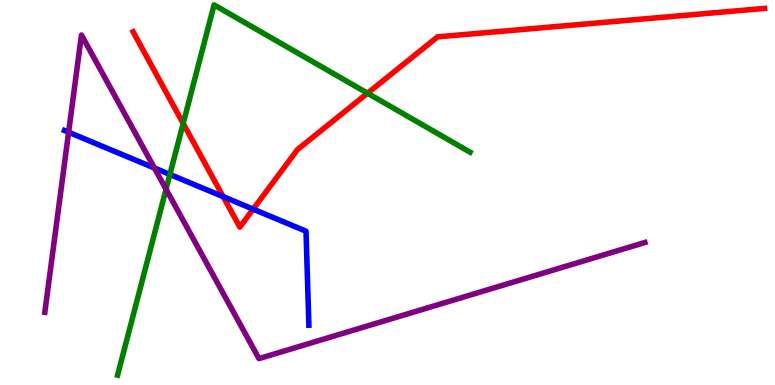[{'lines': ['blue', 'red'], 'intersections': [{'x': 2.88, 'y': 4.89}, {'x': 3.27, 'y': 4.57}]}, {'lines': ['green', 'red'], 'intersections': [{'x': 2.36, 'y': 6.79}, {'x': 4.74, 'y': 7.58}]}, {'lines': ['purple', 'red'], 'intersections': []}, {'lines': ['blue', 'green'], 'intersections': [{'x': 2.19, 'y': 5.47}]}, {'lines': ['blue', 'purple'], 'intersections': [{'x': 0.885, 'y': 6.57}, {'x': 1.99, 'y': 5.64}]}, {'lines': ['green', 'purple'], 'intersections': [{'x': 2.14, 'y': 5.09}]}]